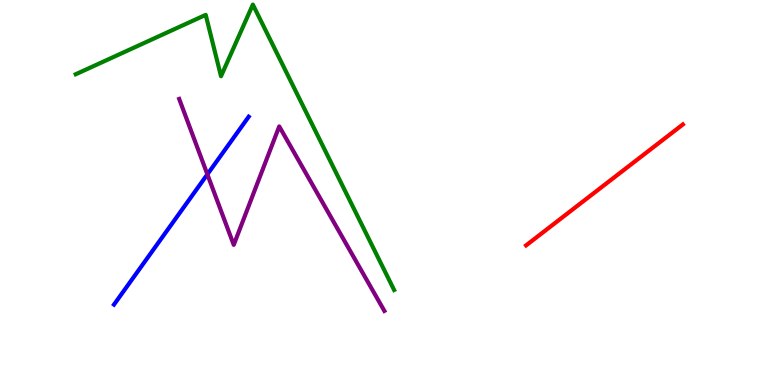[{'lines': ['blue', 'red'], 'intersections': []}, {'lines': ['green', 'red'], 'intersections': []}, {'lines': ['purple', 'red'], 'intersections': []}, {'lines': ['blue', 'green'], 'intersections': []}, {'lines': ['blue', 'purple'], 'intersections': [{'x': 2.68, 'y': 5.47}]}, {'lines': ['green', 'purple'], 'intersections': []}]